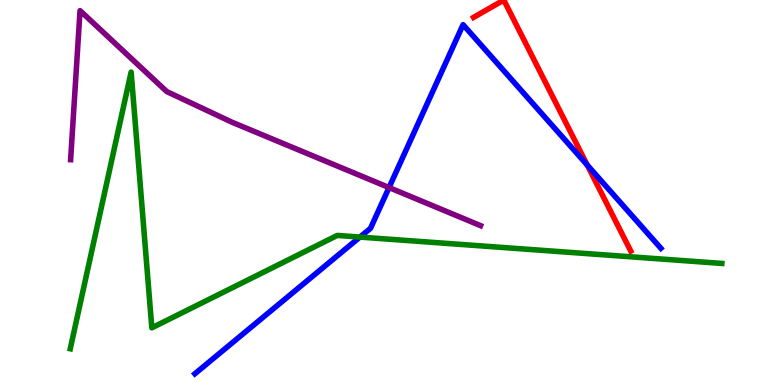[{'lines': ['blue', 'red'], 'intersections': [{'x': 7.58, 'y': 5.71}]}, {'lines': ['green', 'red'], 'intersections': []}, {'lines': ['purple', 'red'], 'intersections': []}, {'lines': ['blue', 'green'], 'intersections': [{'x': 4.64, 'y': 3.84}]}, {'lines': ['blue', 'purple'], 'intersections': [{'x': 5.02, 'y': 5.13}]}, {'lines': ['green', 'purple'], 'intersections': []}]